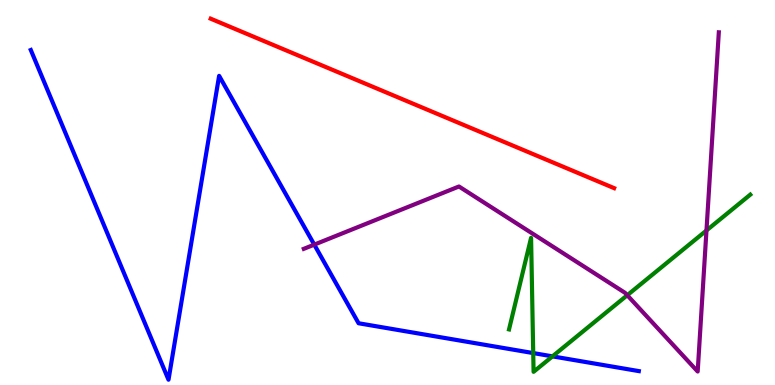[{'lines': ['blue', 'red'], 'intersections': []}, {'lines': ['green', 'red'], 'intersections': []}, {'lines': ['purple', 'red'], 'intersections': []}, {'lines': ['blue', 'green'], 'intersections': [{'x': 6.88, 'y': 0.829}, {'x': 7.13, 'y': 0.744}]}, {'lines': ['blue', 'purple'], 'intersections': [{'x': 4.06, 'y': 3.65}]}, {'lines': ['green', 'purple'], 'intersections': [{'x': 8.09, 'y': 2.33}, {'x': 9.12, 'y': 4.01}]}]